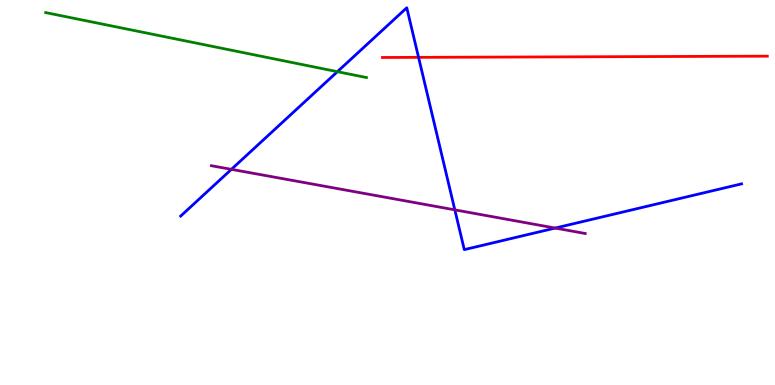[{'lines': ['blue', 'red'], 'intersections': [{'x': 5.4, 'y': 8.51}]}, {'lines': ['green', 'red'], 'intersections': []}, {'lines': ['purple', 'red'], 'intersections': []}, {'lines': ['blue', 'green'], 'intersections': [{'x': 4.35, 'y': 8.14}]}, {'lines': ['blue', 'purple'], 'intersections': [{'x': 2.99, 'y': 5.6}, {'x': 5.87, 'y': 4.55}, {'x': 7.16, 'y': 4.08}]}, {'lines': ['green', 'purple'], 'intersections': []}]